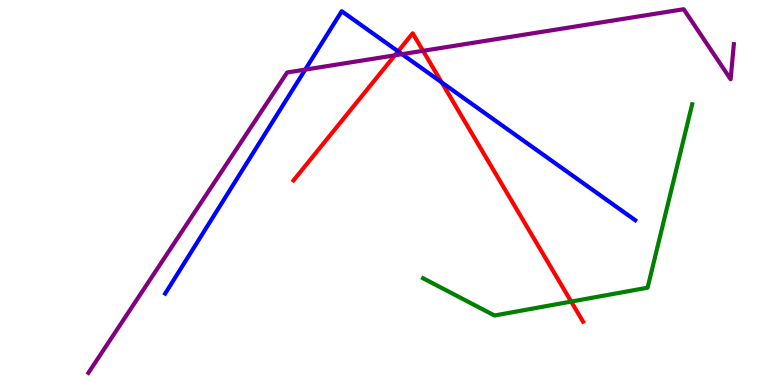[{'lines': ['blue', 'red'], 'intersections': [{'x': 5.14, 'y': 8.67}, {'x': 5.7, 'y': 7.86}]}, {'lines': ['green', 'red'], 'intersections': [{'x': 7.37, 'y': 2.17}]}, {'lines': ['purple', 'red'], 'intersections': [{'x': 5.09, 'y': 8.56}, {'x': 5.46, 'y': 8.68}]}, {'lines': ['blue', 'green'], 'intersections': []}, {'lines': ['blue', 'purple'], 'intersections': [{'x': 3.94, 'y': 8.19}, {'x': 5.19, 'y': 8.59}]}, {'lines': ['green', 'purple'], 'intersections': []}]